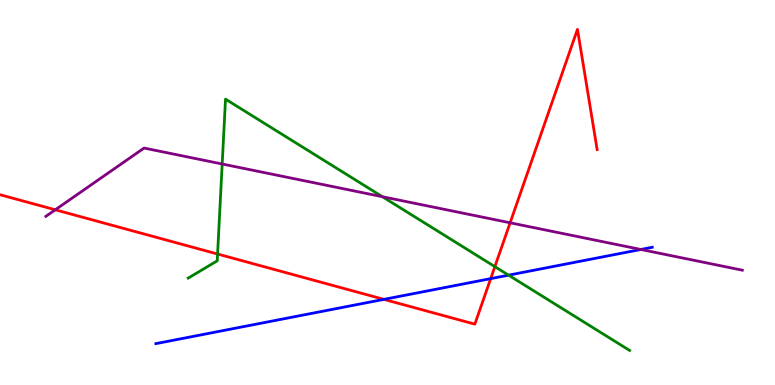[{'lines': ['blue', 'red'], 'intersections': [{'x': 4.95, 'y': 2.22}, {'x': 6.33, 'y': 2.76}]}, {'lines': ['green', 'red'], 'intersections': [{'x': 2.81, 'y': 3.4}, {'x': 6.39, 'y': 3.07}]}, {'lines': ['purple', 'red'], 'intersections': [{'x': 0.714, 'y': 4.55}, {'x': 6.58, 'y': 4.21}]}, {'lines': ['blue', 'green'], 'intersections': [{'x': 6.56, 'y': 2.85}]}, {'lines': ['blue', 'purple'], 'intersections': [{'x': 8.27, 'y': 3.52}]}, {'lines': ['green', 'purple'], 'intersections': [{'x': 2.87, 'y': 5.74}, {'x': 4.93, 'y': 4.89}]}]